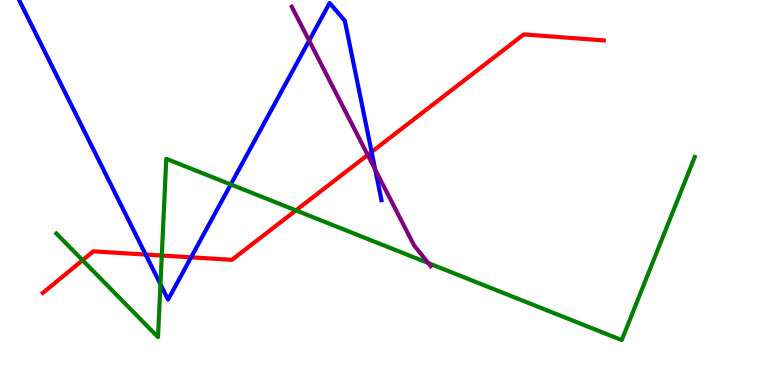[{'lines': ['blue', 'red'], 'intersections': [{'x': 1.88, 'y': 3.39}, {'x': 2.47, 'y': 3.32}, {'x': 4.8, 'y': 6.05}]}, {'lines': ['green', 'red'], 'intersections': [{'x': 1.07, 'y': 3.24}, {'x': 2.09, 'y': 3.36}, {'x': 3.82, 'y': 4.54}]}, {'lines': ['purple', 'red'], 'intersections': [{'x': 4.74, 'y': 5.98}]}, {'lines': ['blue', 'green'], 'intersections': [{'x': 2.07, 'y': 2.62}, {'x': 2.98, 'y': 5.21}]}, {'lines': ['blue', 'purple'], 'intersections': [{'x': 3.99, 'y': 8.94}, {'x': 4.84, 'y': 5.59}]}, {'lines': ['green', 'purple'], 'intersections': [{'x': 5.53, 'y': 3.17}]}]